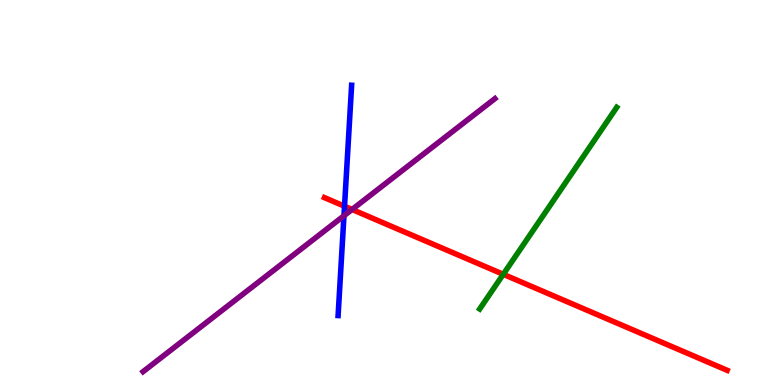[{'lines': ['blue', 'red'], 'intersections': [{'x': 4.45, 'y': 4.64}]}, {'lines': ['green', 'red'], 'intersections': [{'x': 6.49, 'y': 2.88}]}, {'lines': ['purple', 'red'], 'intersections': [{'x': 4.54, 'y': 4.56}]}, {'lines': ['blue', 'green'], 'intersections': []}, {'lines': ['blue', 'purple'], 'intersections': [{'x': 4.44, 'y': 4.4}]}, {'lines': ['green', 'purple'], 'intersections': []}]